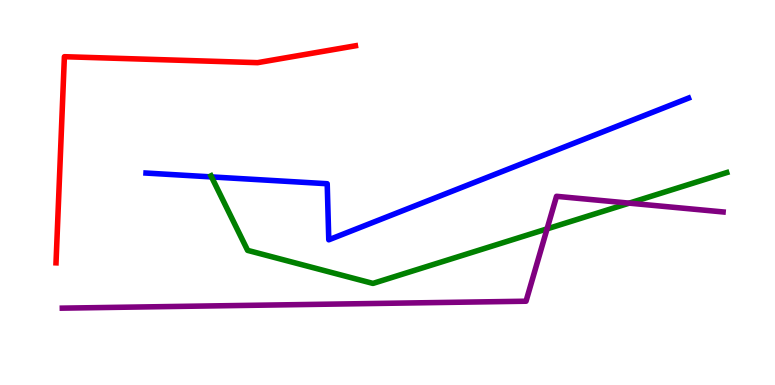[{'lines': ['blue', 'red'], 'intersections': []}, {'lines': ['green', 'red'], 'intersections': []}, {'lines': ['purple', 'red'], 'intersections': []}, {'lines': ['blue', 'green'], 'intersections': [{'x': 2.73, 'y': 5.4}]}, {'lines': ['blue', 'purple'], 'intersections': []}, {'lines': ['green', 'purple'], 'intersections': [{'x': 7.06, 'y': 4.06}, {'x': 8.12, 'y': 4.72}]}]